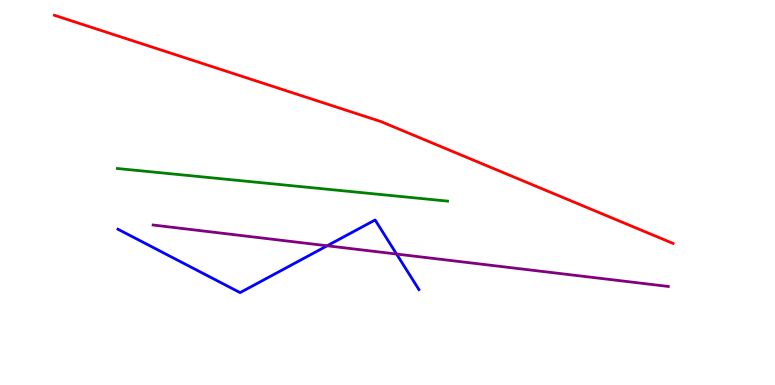[{'lines': ['blue', 'red'], 'intersections': []}, {'lines': ['green', 'red'], 'intersections': []}, {'lines': ['purple', 'red'], 'intersections': []}, {'lines': ['blue', 'green'], 'intersections': []}, {'lines': ['blue', 'purple'], 'intersections': [{'x': 4.22, 'y': 3.62}, {'x': 5.12, 'y': 3.4}]}, {'lines': ['green', 'purple'], 'intersections': []}]